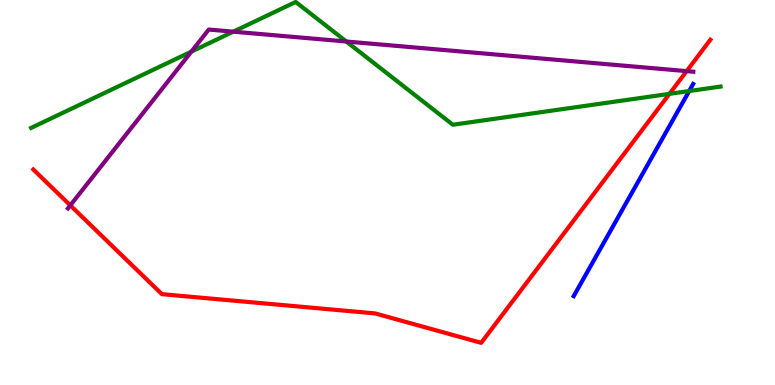[{'lines': ['blue', 'red'], 'intersections': []}, {'lines': ['green', 'red'], 'intersections': [{'x': 8.64, 'y': 7.56}]}, {'lines': ['purple', 'red'], 'intersections': [{'x': 0.907, 'y': 4.67}, {'x': 8.86, 'y': 8.15}]}, {'lines': ['blue', 'green'], 'intersections': [{'x': 8.89, 'y': 7.63}]}, {'lines': ['blue', 'purple'], 'intersections': []}, {'lines': ['green', 'purple'], 'intersections': [{'x': 2.47, 'y': 8.66}, {'x': 3.01, 'y': 9.18}, {'x': 4.47, 'y': 8.92}]}]